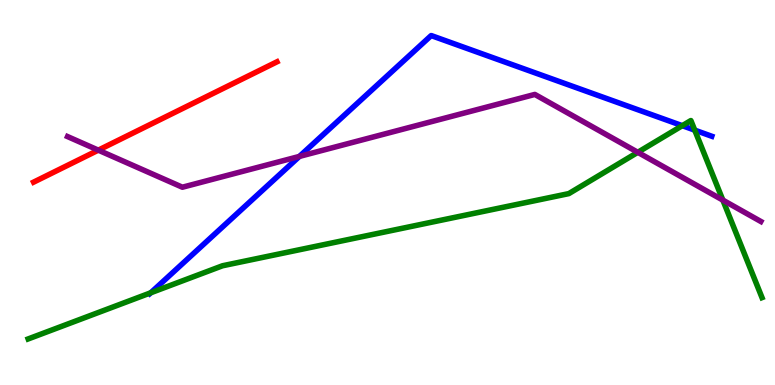[{'lines': ['blue', 'red'], 'intersections': []}, {'lines': ['green', 'red'], 'intersections': []}, {'lines': ['purple', 'red'], 'intersections': [{'x': 1.27, 'y': 6.1}]}, {'lines': ['blue', 'green'], 'intersections': [{'x': 1.94, 'y': 2.39}, {'x': 8.8, 'y': 6.74}, {'x': 8.96, 'y': 6.62}]}, {'lines': ['blue', 'purple'], 'intersections': [{'x': 3.86, 'y': 5.94}]}, {'lines': ['green', 'purple'], 'intersections': [{'x': 8.23, 'y': 6.04}, {'x': 9.33, 'y': 4.8}]}]